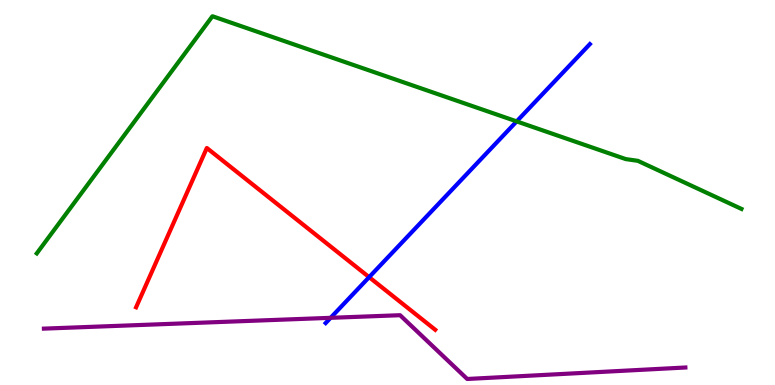[{'lines': ['blue', 'red'], 'intersections': [{'x': 4.76, 'y': 2.8}]}, {'lines': ['green', 'red'], 'intersections': []}, {'lines': ['purple', 'red'], 'intersections': []}, {'lines': ['blue', 'green'], 'intersections': [{'x': 6.67, 'y': 6.85}]}, {'lines': ['blue', 'purple'], 'intersections': [{'x': 4.27, 'y': 1.74}]}, {'lines': ['green', 'purple'], 'intersections': []}]